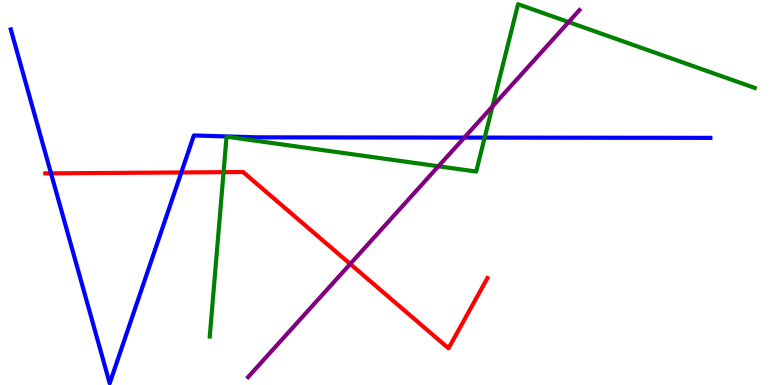[{'lines': ['blue', 'red'], 'intersections': [{'x': 0.658, 'y': 5.5}, {'x': 2.34, 'y': 5.52}]}, {'lines': ['green', 'red'], 'intersections': [{'x': 2.88, 'y': 5.53}]}, {'lines': ['purple', 'red'], 'intersections': [{'x': 4.52, 'y': 3.14}]}, {'lines': ['blue', 'green'], 'intersections': [{'x': 6.25, 'y': 6.43}]}, {'lines': ['blue', 'purple'], 'intersections': [{'x': 5.99, 'y': 6.43}]}, {'lines': ['green', 'purple'], 'intersections': [{'x': 5.66, 'y': 5.68}, {'x': 6.35, 'y': 7.24}, {'x': 7.34, 'y': 9.43}]}]